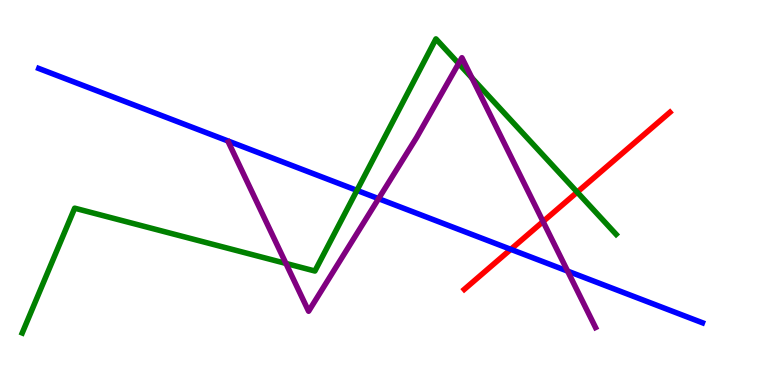[{'lines': ['blue', 'red'], 'intersections': [{'x': 6.59, 'y': 3.52}]}, {'lines': ['green', 'red'], 'intersections': [{'x': 7.45, 'y': 5.01}]}, {'lines': ['purple', 'red'], 'intersections': [{'x': 7.01, 'y': 4.25}]}, {'lines': ['blue', 'green'], 'intersections': [{'x': 4.61, 'y': 5.05}]}, {'lines': ['blue', 'purple'], 'intersections': [{'x': 4.88, 'y': 4.84}, {'x': 7.32, 'y': 2.96}]}, {'lines': ['green', 'purple'], 'intersections': [{'x': 3.69, 'y': 3.16}, {'x': 5.92, 'y': 8.35}, {'x': 6.09, 'y': 7.97}]}]